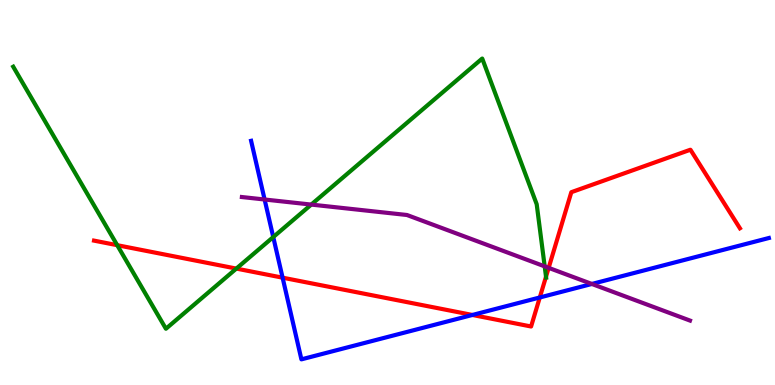[{'lines': ['blue', 'red'], 'intersections': [{'x': 3.65, 'y': 2.79}, {'x': 6.1, 'y': 1.82}, {'x': 6.97, 'y': 2.27}]}, {'lines': ['green', 'red'], 'intersections': [{'x': 1.51, 'y': 3.63}, {'x': 3.05, 'y': 3.02}, {'x': 7.05, 'y': 2.81}]}, {'lines': ['purple', 'red'], 'intersections': [{'x': 7.08, 'y': 3.04}]}, {'lines': ['blue', 'green'], 'intersections': [{'x': 3.53, 'y': 3.84}]}, {'lines': ['blue', 'purple'], 'intersections': [{'x': 3.41, 'y': 4.82}, {'x': 7.64, 'y': 2.62}]}, {'lines': ['green', 'purple'], 'intersections': [{'x': 4.02, 'y': 4.69}, {'x': 7.03, 'y': 3.08}]}]